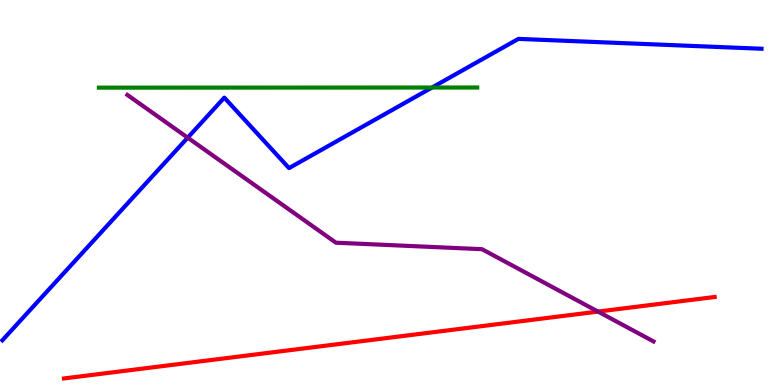[{'lines': ['blue', 'red'], 'intersections': []}, {'lines': ['green', 'red'], 'intersections': []}, {'lines': ['purple', 'red'], 'intersections': [{'x': 7.72, 'y': 1.91}]}, {'lines': ['blue', 'green'], 'intersections': [{'x': 5.57, 'y': 7.73}]}, {'lines': ['blue', 'purple'], 'intersections': [{'x': 2.42, 'y': 6.42}]}, {'lines': ['green', 'purple'], 'intersections': []}]